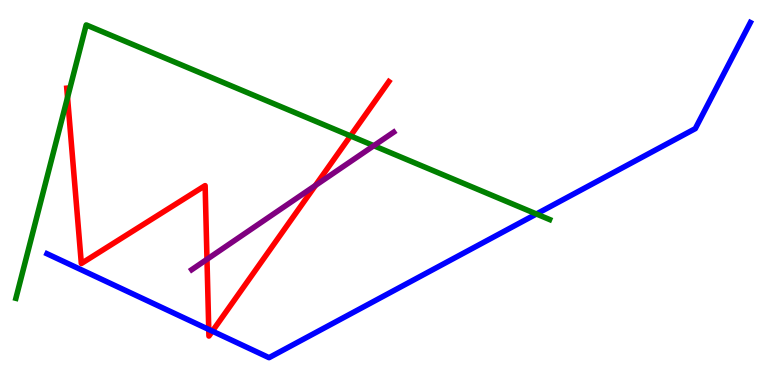[{'lines': ['blue', 'red'], 'intersections': [{'x': 2.69, 'y': 1.44}, {'x': 2.74, 'y': 1.4}]}, {'lines': ['green', 'red'], 'intersections': [{'x': 0.871, 'y': 7.47}, {'x': 4.52, 'y': 6.47}]}, {'lines': ['purple', 'red'], 'intersections': [{'x': 2.67, 'y': 3.26}, {'x': 4.07, 'y': 5.18}]}, {'lines': ['blue', 'green'], 'intersections': [{'x': 6.92, 'y': 4.44}]}, {'lines': ['blue', 'purple'], 'intersections': []}, {'lines': ['green', 'purple'], 'intersections': [{'x': 4.82, 'y': 6.22}]}]